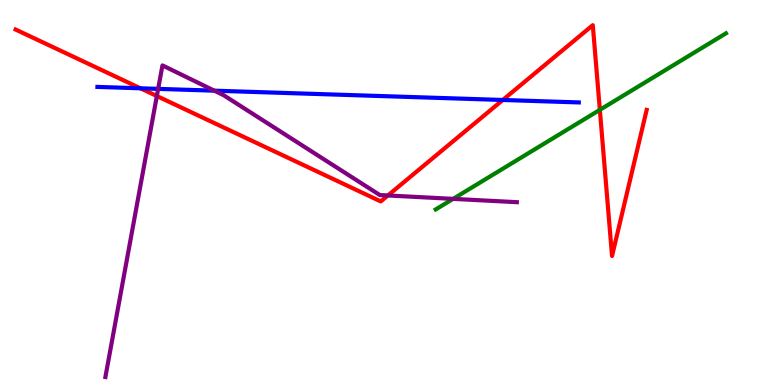[{'lines': ['blue', 'red'], 'intersections': [{'x': 1.81, 'y': 7.71}, {'x': 6.49, 'y': 7.4}]}, {'lines': ['green', 'red'], 'intersections': [{'x': 7.74, 'y': 7.15}]}, {'lines': ['purple', 'red'], 'intersections': [{'x': 2.02, 'y': 7.51}, {'x': 5.01, 'y': 4.92}]}, {'lines': ['blue', 'green'], 'intersections': []}, {'lines': ['blue', 'purple'], 'intersections': [{'x': 2.04, 'y': 7.69}, {'x': 2.77, 'y': 7.64}]}, {'lines': ['green', 'purple'], 'intersections': [{'x': 5.85, 'y': 4.83}]}]